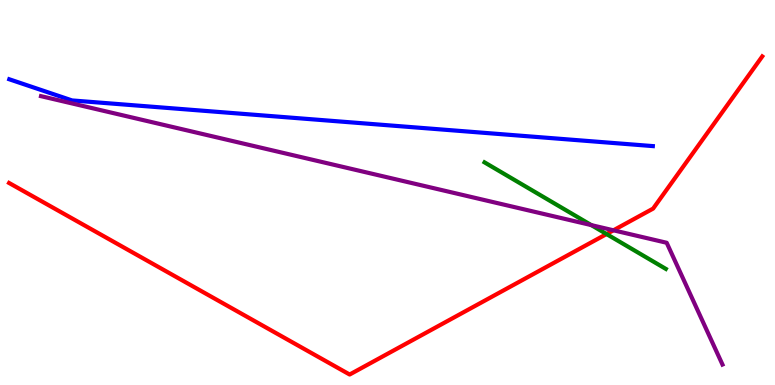[{'lines': ['blue', 'red'], 'intersections': []}, {'lines': ['green', 'red'], 'intersections': [{'x': 7.83, 'y': 3.92}]}, {'lines': ['purple', 'red'], 'intersections': [{'x': 7.92, 'y': 4.02}]}, {'lines': ['blue', 'green'], 'intersections': []}, {'lines': ['blue', 'purple'], 'intersections': []}, {'lines': ['green', 'purple'], 'intersections': [{'x': 7.63, 'y': 4.15}]}]